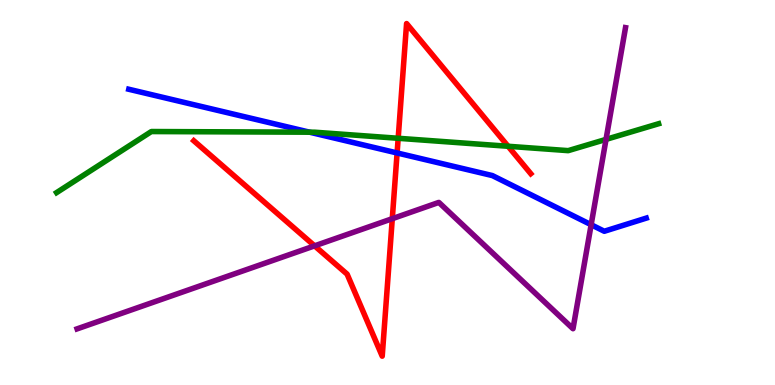[{'lines': ['blue', 'red'], 'intersections': [{'x': 5.12, 'y': 6.03}]}, {'lines': ['green', 'red'], 'intersections': [{'x': 5.14, 'y': 6.41}, {'x': 6.56, 'y': 6.2}]}, {'lines': ['purple', 'red'], 'intersections': [{'x': 4.06, 'y': 3.61}, {'x': 5.06, 'y': 4.32}]}, {'lines': ['blue', 'green'], 'intersections': [{'x': 3.99, 'y': 6.57}]}, {'lines': ['blue', 'purple'], 'intersections': [{'x': 7.63, 'y': 4.16}]}, {'lines': ['green', 'purple'], 'intersections': [{'x': 7.82, 'y': 6.38}]}]